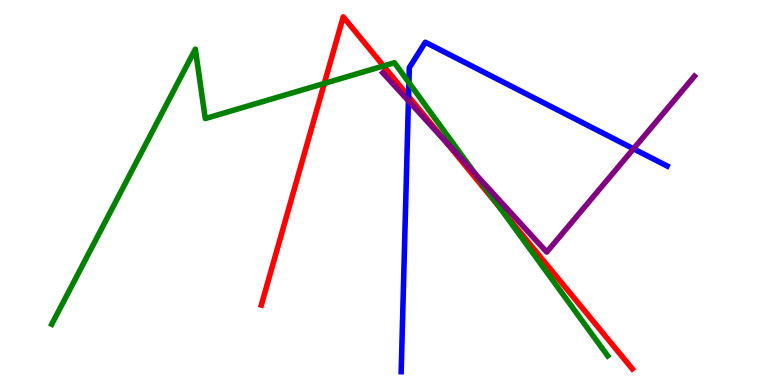[{'lines': ['blue', 'red'], 'intersections': [{'x': 5.27, 'y': 7.5}]}, {'lines': ['green', 'red'], 'intersections': [{'x': 4.18, 'y': 7.83}, {'x': 4.95, 'y': 8.29}, {'x': 6.44, 'y': 4.62}]}, {'lines': ['purple', 'red'], 'intersections': [{'x': 5.75, 'y': 6.33}]}, {'lines': ['blue', 'green'], 'intersections': [{'x': 5.28, 'y': 7.85}]}, {'lines': ['blue', 'purple'], 'intersections': [{'x': 5.27, 'y': 7.38}, {'x': 8.17, 'y': 6.14}]}, {'lines': ['green', 'purple'], 'intersections': [{'x': 6.14, 'y': 5.48}]}]